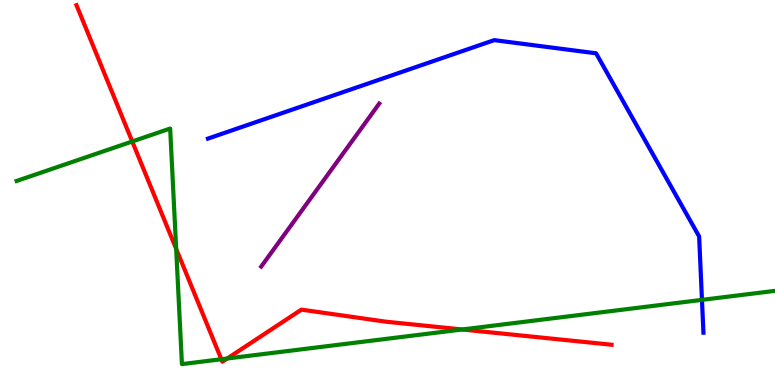[{'lines': ['blue', 'red'], 'intersections': []}, {'lines': ['green', 'red'], 'intersections': [{'x': 1.71, 'y': 6.33}, {'x': 2.27, 'y': 3.54}, {'x': 2.86, 'y': 0.669}, {'x': 2.93, 'y': 0.688}, {'x': 5.96, 'y': 1.44}]}, {'lines': ['purple', 'red'], 'intersections': []}, {'lines': ['blue', 'green'], 'intersections': [{'x': 9.06, 'y': 2.21}]}, {'lines': ['blue', 'purple'], 'intersections': []}, {'lines': ['green', 'purple'], 'intersections': []}]